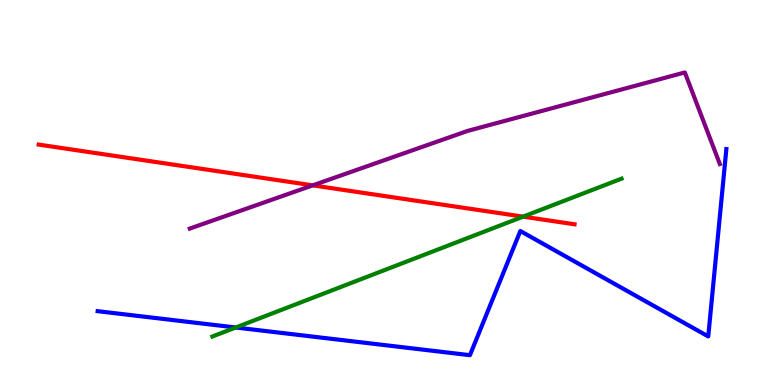[{'lines': ['blue', 'red'], 'intersections': []}, {'lines': ['green', 'red'], 'intersections': [{'x': 6.75, 'y': 4.37}]}, {'lines': ['purple', 'red'], 'intersections': [{'x': 4.04, 'y': 5.19}]}, {'lines': ['blue', 'green'], 'intersections': [{'x': 3.04, 'y': 1.49}]}, {'lines': ['blue', 'purple'], 'intersections': []}, {'lines': ['green', 'purple'], 'intersections': []}]